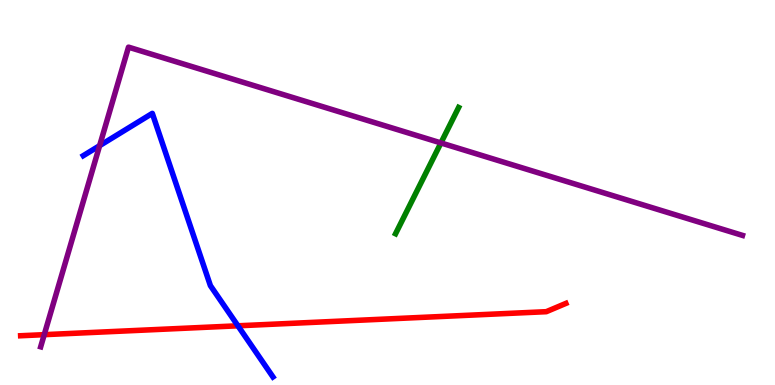[{'lines': ['blue', 'red'], 'intersections': [{'x': 3.07, 'y': 1.54}]}, {'lines': ['green', 'red'], 'intersections': []}, {'lines': ['purple', 'red'], 'intersections': [{'x': 0.571, 'y': 1.31}]}, {'lines': ['blue', 'green'], 'intersections': []}, {'lines': ['blue', 'purple'], 'intersections': [{'x': 1.29, 'y': 6.22}]}, {'lines': ['green', 'purple'], 'intersections': [{'x': 5.69, 'y': 6.29}]}]